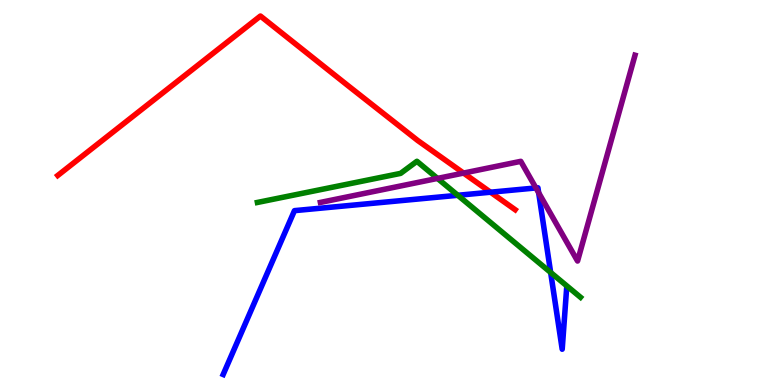[{'lines': ['blue', 'red'], 'intersections': [{'x': 6.33, 'y': 5.01}]}, {'lines': ['green', 'red'], 'intersections': []}, {'lines': ['purple', 'red'], 'intersections': [{'x': 5.98, 'y': 5.5}]}, {'lines': ['blue', 'green'], 'intersections': [{'x': 5.91, 'y': 4.93}, {'x': 7.11, 'y': 2.92}]}, {'lines': ['blue', 'purple'], 'intersections': [{'x': 6.92, 'y': 5.12}, {'x': 6.95, 'y': 4.99}]}, {'lines': ['green', 'purple'], 'intersections': [{'x': 5.65, 'y': 5.37}]}]